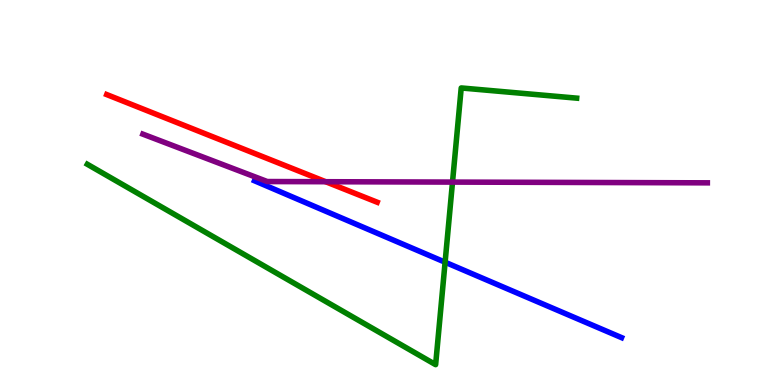[{'lines': ['blue', 'red'], 'intersections': []}, {'lines': ['green', 'red'], 'intersections': []}, {'lines': ['purple', 'red'], 'intersections': [{'x': 4.2, 'y': 5.28}]}, {'lines': ['blue', 'green'], 'intersections': [{'x': 5.74, 'y': 3.19}]}, {'lines': ['blue', 'purple'], 'intersections': []}, {'lines': ['green', 'purple'], 'intersections': [{'x': 5.84, 'y': 5.27}]}]